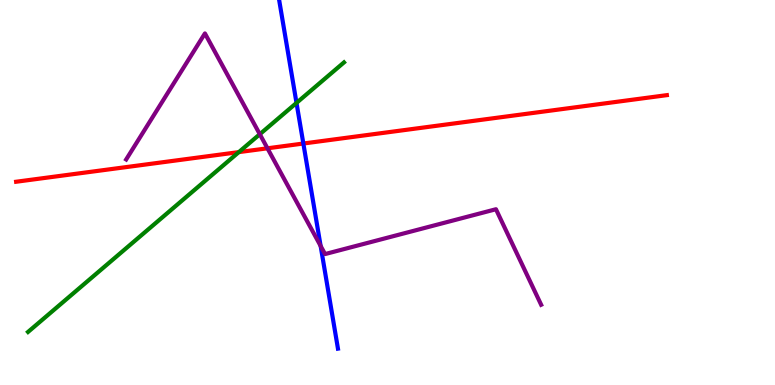[{'lines': ['blue', 'red'], 'intersections': [{'x': 3.91, 'y': 6.27}]}, {'lines': ['green', 'red'], 'intersections': [{'x': 3.08, 'y': 6.05}]}, {'lines': ['purple', 'red'], 'intersections': [{'x': 3.45, 'y': 6.15}]}, {'lines': ['blue', 'green'], 'intersections': [{'x': 3.83, 'y': 7.33}]}, {'lines': ['blue', 'purple'], 'intersections': [{'x': 4.14, 'y': 3.61}]}, {'lines': ['green', 'purple'], 'intersections': [{'x': 3.35, 'y': 6.51}]}]